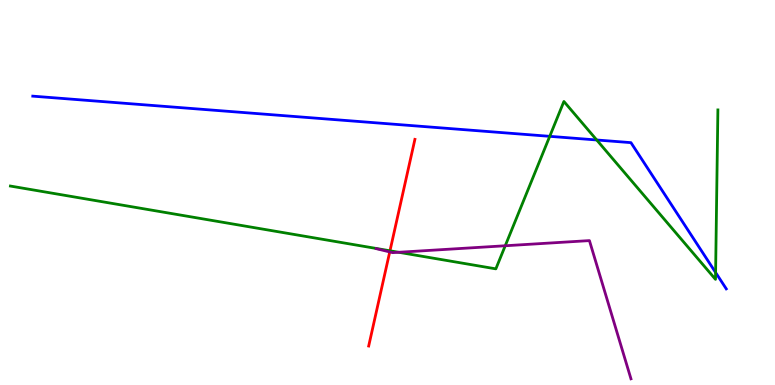[{'lines': ['blue', 'red'], 'intersections': []}, {'lines': ['green', 'red'], 'intersections': [{'x': 5.03, 'y': 3.49}]}, {'lines': ['purple', 'red'], 'intersections': [{'x': 5.03, 'y': 3.46}]}, {'lines': ['blue', 'green'], 'intersections': [{'x': 7.09, 'y': 6.46}, {'x': 7.7, 'y': 6.36}, {'x': 9.23, 'y': 2.92}]}, {'lines': ['blue', 'purple'], 'intersections': []}, {'lines': ['green', 'purple'], 'intersections': [{'x': 5.14, 'y': 3.45}, {'x': 6.52, 'y': 3.62}]}]